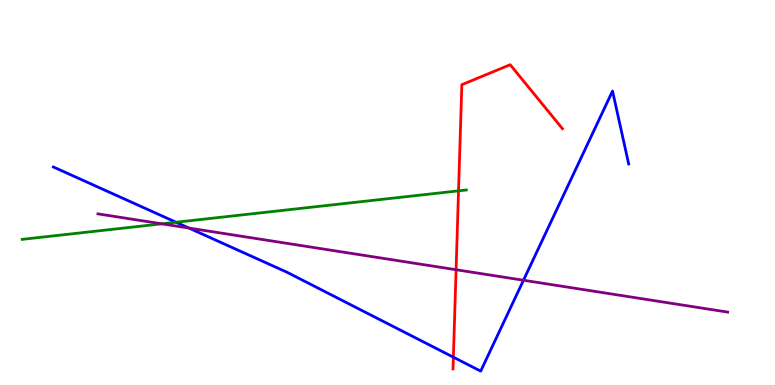[{'lines': ['blue', 'red'], 'intersections': [{'x': 5.85, 'y': 0.723}]}, {'lines': ['green', 'red'], 'intersections': [{'x': 5.92, 'y': 5.04}]}, {'lines': ['purple', 'red'], 'intersections': [{'x': 5.89, 'y': 2.99}]}, {'lines': ['blue', 'green'], 'intersections': [{'x': 2.27, 'y': 4.23}]}, {'lines': ['blue', 'purple'], 'intersections': [{'x': 2.44, 'y': 4.08}, {'x': 6.75, 'y': 2.72}]}, {'lines': ['green', 'purple'], 'intersections': [{'x': 2.09, 'y': 4.19}]}]